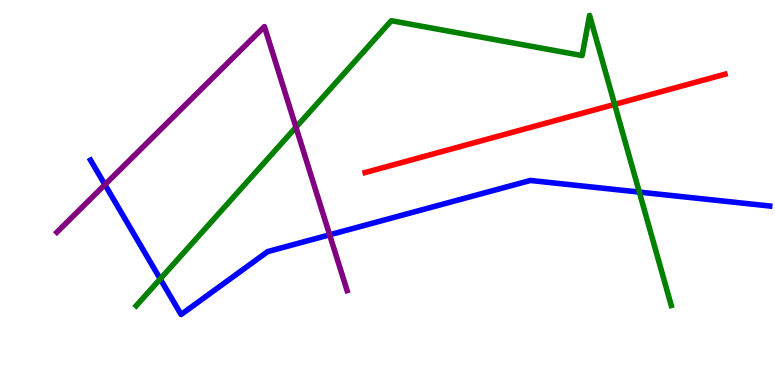[{'lines': ['blue', 'red'], 'intersections': []}, {'lines': ['green', 'red'], 'intersections': [{'x': 7.93, 'y': 7.29}]}, {'lines': ['purple', 'red'], 'intersections': []}, {'lines': ['blue', 'green'], 'intersections': [{'x': 2.07, 'y': 2.75}, {'x': 8.25, 'y': 5.01}]}, {'lines': ['blue', 'purple'], 'intersections': [{'x': 1.35, 'y': 5.2}, {'x': 4.25, 'y': 3.9}]}, {'lines': ['green', 'purple'], 'intersections': [{'x': 3.82, 'y': 6.69}]}]